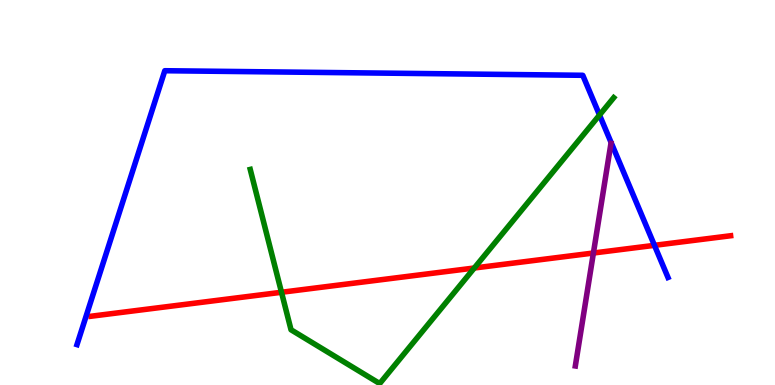[{'lines': ['blue', 'red'], 'intersections': [{'x': 8.44, 'y': 3.63}]}, {'lines': ['green', 'red'], 'intersections': [{'x': 3.63, 'y': 2.41}, {'x': 6.12, 'y': 3.04}]}, {'lines': ['purple', 'red'], 'intersections': [{'x': 7.66, 'y': 3.43}]}, {'lines': ['blue', 'green'], 'intersections': [{'x': 7.74, 'y': 7.01}]}, {'lines': ['blue', 'purple'], 'intersections': []}, {'lines': ['green', 'purple'], 'intersections': []}]